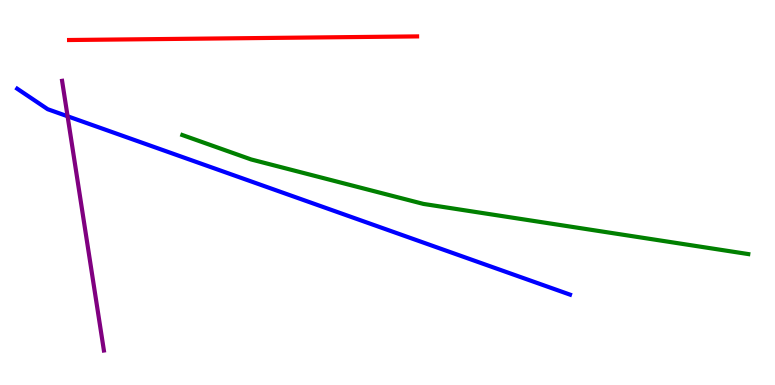[{'lines': ['blue', 'red'], 'intersections': []}, {'lines': ['green', 'red'], 'intersections': []}, {'lines': ['purple', 'red'], 'intersections': []}, {'lines': ['blue', 'green'], 'intersections': []}, {'lines': ['blue', 'purple'], 'intersections': [{'x': 0.872, 'y': 6.98}]}, {'lines': ['green', 'purple'], 'intersections': []}]